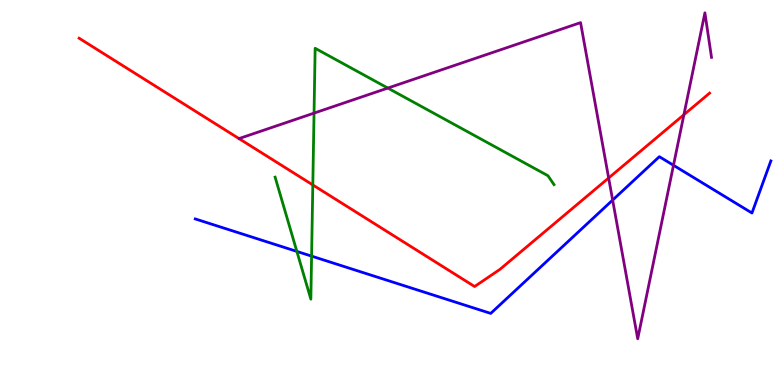[{'lines': ['blue', 'red'], 'intersections': []}, {'lines': ['green', 'red'], 'intersections': [{'x': 4.04, 'y': 5.2}]}, {'lines': ['purple', 'red'], 'intersections': [{'x': 7.85, 'y': 5.38}, {'x': 8.82, 'y': 7.02}]}, {'lines': ['blue', 'green'], 'intersections': [{'x': 3.83, 'y': 3.47}, {'x': 4.02, 'y': 3.35}]}, {'lines': ['blue', 'purple'], 'intersections': [{'x': 7.91, 'y': 4.8}, {'x': 8.69, 'y': 5.71}]}, {'lines': ['green', 'purple'], 'intersections': [{'x': 4.05, 'y': 7.06}, {'x': 5.0, 'y': 7.71}]}]